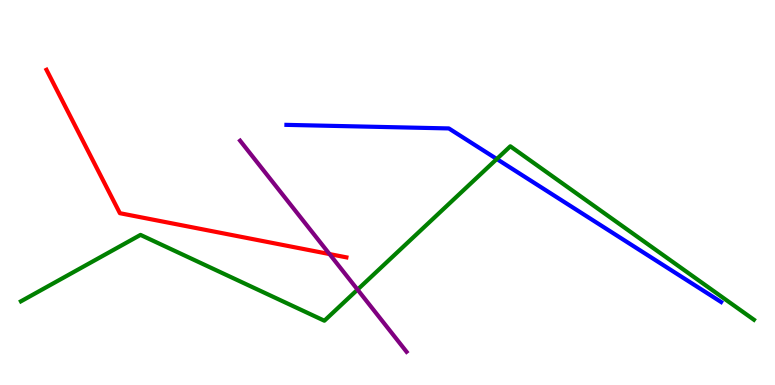[{'lines': ['blue', 'red'], 'intersections': []}, {'lines': ['green', 'red'], 'intersections': []}, {'lines': ['purple', 'red'], 'intersections': [{'x': 4.25, 'y': 3.4}]}, {'lines': ['blue', 'green'], 'intersections': [{'x': 6.41, 'y': 5.87}]}, {'lines': ['blue', 'purple'], 'intersections': []}, {'lines': ['green', 'purple'], 'intersections': [{'x': 4.61, 'y': 2.48}]}]